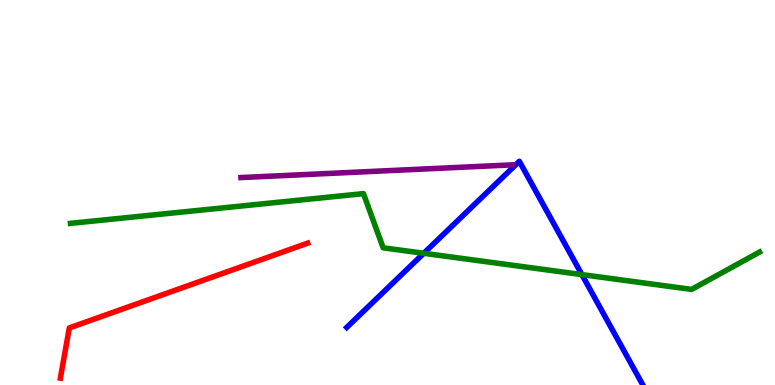[{'lines': ['blue', 'red'], 'intersections': []}, {'lines': ['green', 'red'], 'intersections': []}, {'lines': ['purple', 'red'], 'intersections': []}, {'lines': ['blue', 'green'], 'intersections': [{'x': 5.47, 'y': 3.42}, {'x': 7.51, 'y': 2.87}]}, {'lines': ['blue', 'purple'], 'intersections': []}, {'lines': ['green', 'purple'], 'intersections': []}]